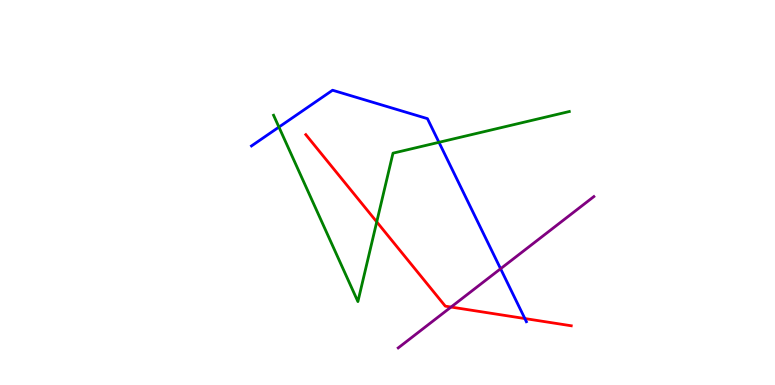[{'lines': ['blue', 'red'], 'intersections': [{'x': 6.77, 'y': 1.73}]}, {'lines': ['green', 'red'], 'intersections': [{'x': 4.86, 'y': 4.24}]}, {'lines': ['purple', 'red'], 'intersections': [{'x': 5.82, 'y': 2.02}]}, {'lines': ['blue', 'green'], 'intersections': [{'x': 3.6, 'y': 6.7}, {'x': 5.66, 'y': 6.3}]}, {'lines': ['blue', 'purple'], 'intersections': [{'x': 6.46, 'y': 3.02}]}, {'lines': ['green', 'purple'], 'intersections': []}]